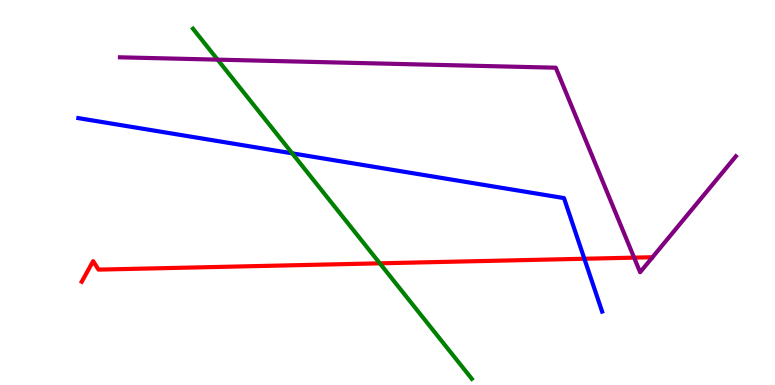[{'lines': ['blue', 'red'], 'intersections': [{'x': 7.54, 'y': 3.28}]}, {'lines': ['green', 'red'], 'intersections': [{'x': 4.9, 'y': 3.16}]}, {'lines': ['purple', 'red'], 'intersections': [{'x': 8.18, 'y': 3.31}]}, {'lines': ['blue', 'green'], 'intersections': [{'x': 3.77, 'y': 6.02}]}, {'lines': ['blue', 'purple'], 'intersections': []}, {'lines': ['green', 'purple'], 'intersections': [{'x': 2.81, 'y': 8.45}]}]